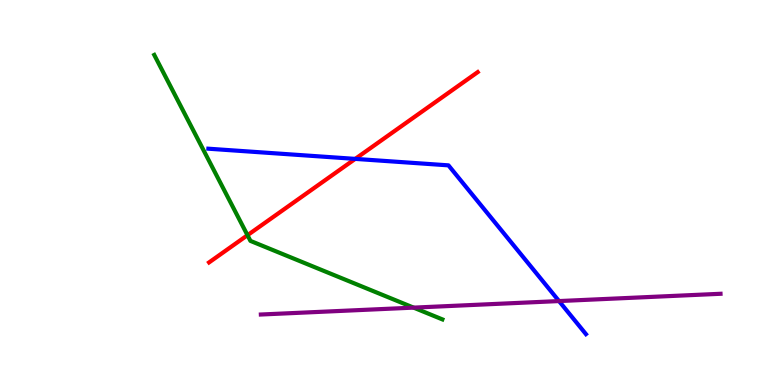[{'lines': ['blue', 'red'], 'intersections': [{'x': 4.58, 'y': 5.87}]}, {'lines': ['green', 'red'], 'intersections': [{'x': 3.19, 'y': 3.89}]}, {'lines': ['purple', 'red'], 'intersections': []}, {'lines': ['blue', 'green'], 'intersections': []}, {'lines': ['blue', 'purple'], 'intersections': [{'x': 7.21, 'y': 2.18}]}, {'lines': ['green', 'purple'], 'intersections': [{'x': 5.34, 'y': 2.01}]}]